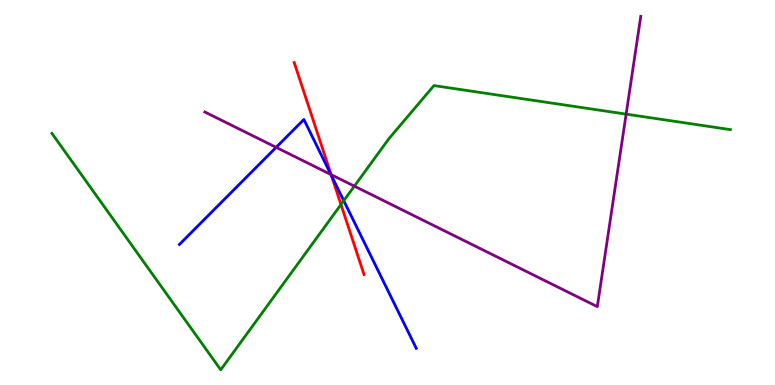[{'lines': ['blue', 'red'], 'intersections': [{'x': 4.28, 'y': 5.44}]}, {'lines': ['green', 'red'], 'intersections': [{'x': 4.4, 'y': 4.69}]}, {'lines': ['purple', 'red'], 'intersections': [{'x': 4.27, 'y': 5.46}]}, {'lines': ['blue', 'green'], 'intersections': [{'x': 4.44, 'y': 4.79}]}, {'lines': ['blue', 'purple'], 'intersections': [{'x': 3.56, 'y': 6.17}, {'x': 4.27, 'y': 5.47}]}, {'lines': ['green', 'purple'], 'intersections': [{'x': 4.57, 'y': 5.16}, {'x': 8.08, 'y': 7.04}]}]